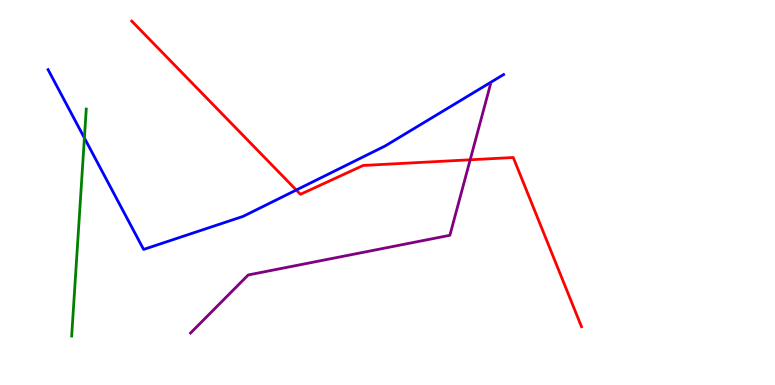[{'lines': ['blue', 'red'], 'intersections': [{'x': 3.82, 'y': 5.06}]}, {'lines': ['green', 'red'], 'intersections': []}, {'lines': ['purple', 'red'], 'intersections': [{'x': 6.07, 'y': 5.85}]}, {'lines': ['blue', 'green'], 'intersections': [{'x': 1.09, 'y': 6.42}]}, {'lines': ['blue', 'purple'], 'intersections': []}, {'lines': ['green', 'purple'], 'intersections': []}]